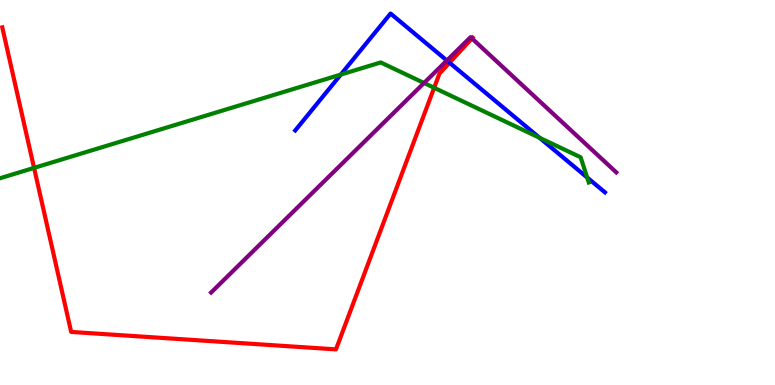[{'lines': ['blue', 'red'], 'intersections': [{'x': 5.8, 'y': 8.37}]}, {'lines': ['green', 'red'], 'intersections': [{'x': 0.44, 'y': 5.64}, {'x': 5.6, 'y': 7.72}]}, {'lines': ['purple', 'red'], 'intersections': [{'x': 6.09, 'y': 9.0}]}, {'lines': ['blue', 'green'], 'intersections': [{'x': 4.4, 'y': 8.06}, {'x': 6.96, 'y': 6.42}, {'x': 7.58, 'y': 5.39}]}, {'lines': ['blue', 'purple'], 'intersections': [{'x': 5.77, 'y': 8.43}]}, {'lines': ['green', 'purple'], 'intersections': [{'x': 5.47, 'y': 7.84}]}]